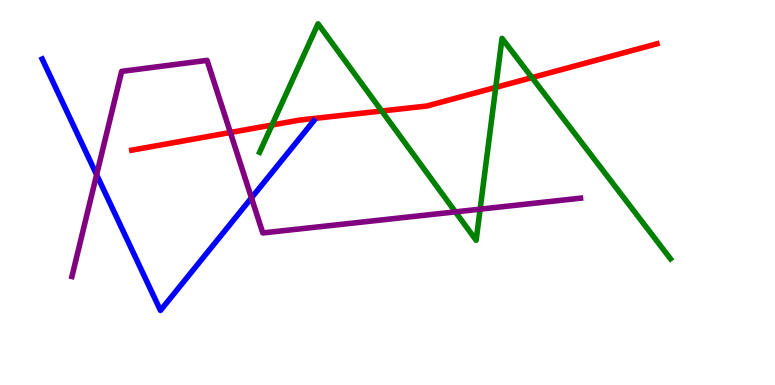[{'lines': ['blue', 'red'], 'intersections': []}, {'lines': ['green', 'red'], 'intersections': [{'x': 3.51, 'y': 6.75}, {'x': 4.93, 'y': 7.12}, {'x': 6.4, 'y': 7.73}, {'x': 6.86, 'y': 7.98}]}, {'lines': ['purple', 'red'], 'intersections': [{'x': 2.97, 'y': 6.56}]}, {'lines': ['blue', 'green'], 'intersections': []}, {'lines': ['blue', 'purple'], 'intersections': [{'x': 1.25, 'y': 5.46}, {'x': 3.24, 'y': 4.86}]}, {'lines': ['green', 'purple'], 'intersections': [{'x': 5.88, 'y': 4.5}, {'x': 6.2, 'y': 4.57}]}]